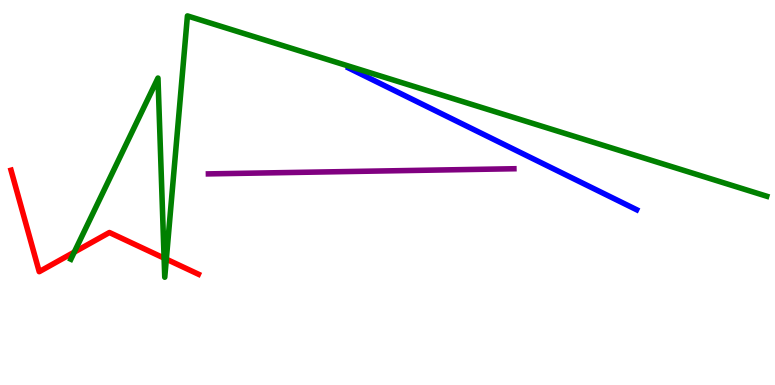[{'lines': ['blue', 'red'], 'intersections': []}, {'lines': ['green', 'red'], 'intersections': [{'x': 0.958, 'y': 3.45}, {'x': 2.12, 'y': 3.3}, {'x': 2.15, 'y': 3.27}]}, {'lines': ['purple', 'red'], 'intersections': []}, {'lines': ['blue', 'green'], 'intersections': []}, {'lines': ['blue', 'purple'], 'intersections': []}, {'lines': ['green', 'purple'], 'intersections': []}]